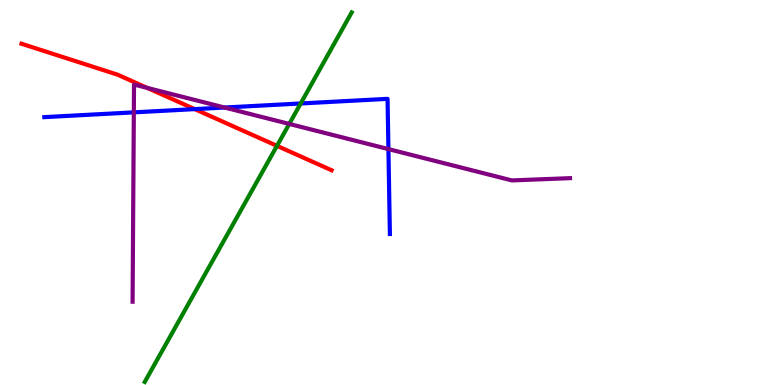[{'lines': ['blue', 'red'], 'intersections': [{'x': 2.51, 'y': 7.17}]}, {'lines': ['green', 'red'], 'intersections': [{'x': 3.57, 'y': 6.21}]}, {'lines': ['purple', 'red'], 'intersections': [{'x': 1.9, 'y': 7.72}]}, {'lines': ['blue', 'green'], 'intersections': [{'x': 3.88, 'y': 7.31}]}, {'lines': ['blue', 'purple'], 'intersections': [{'x': 1.73, 'y': 7.08}, {'x': 2.9, 'y': 7.21}, {'x': 5.01, 'y': 6.13}]}, {'lines': ['green', 'purple'], 'intersections': [{'x': 3.73, 'y': 6.78}]}]